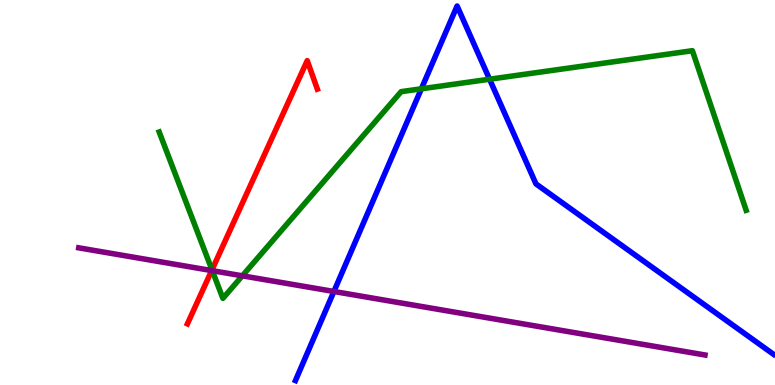[{'lines': ['blue', 'red'], 'intersections': []}, {'lines': ['green', 'red'], 'intersections': [{'x': 2.74, 'y': 2.99}]}, {'lines': ['purple', 'red'], 'intersections': [{'x': 2.73, 'y': 2.97}]}, {'lines': ['blue', 'green'], 'intersections': [{'x': 5.44, 'y': 7.69}, {'x': 6.32, 'y': 7.94}]}, {'lines': ['blue', 'purple'], 'intersections': [{'x': 4.31, 'y': 2.43}]}, {'lines': ['green', 'purple'], 'intersections': [{'x': 2.74, 'y': 2.97}, {'x': 3.13, 'y': 2.84}]}]